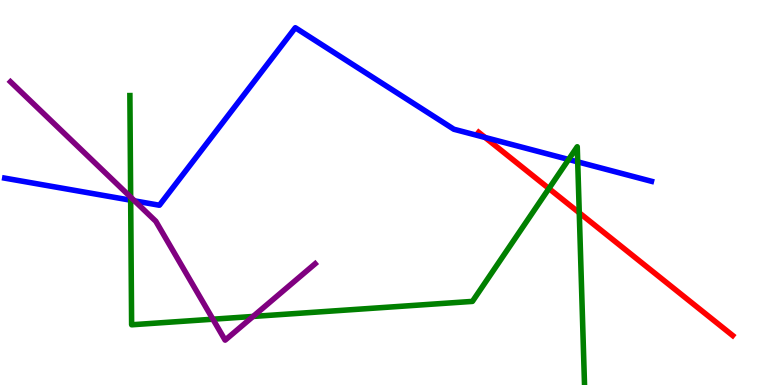[{'lines': ['blue', 'red'], 'intersections': [{'x': 6.26, 'y': 6.43}]}, {'lines': ['green', 'red'], 'intersections': [{'x': 7.08, 'y': 5.1}, {'x': 7.47, 'y': 4.47}]}, {'lines': ['purple', 'red'], 'intersections': []}, {'lines': ['blue', 'green'], 'intersections': [{'x': 1.69, 'y': 4.8}, {'x': 7.34, 'y': 5.86}, {'x': 7.45, 'y': 5.8}]}, {'lines': ['blue', 'purple'], 'intersections': [{'x': 1.74, 'y': 4.78}]}, {'lines': ['green', 'purple'], 'intersections': [{'x': 1.69, 'y': 4.88}, {'x': 2.75, 'y': 1.71}, {'x': 3.27, 'y': 1.78}]}]